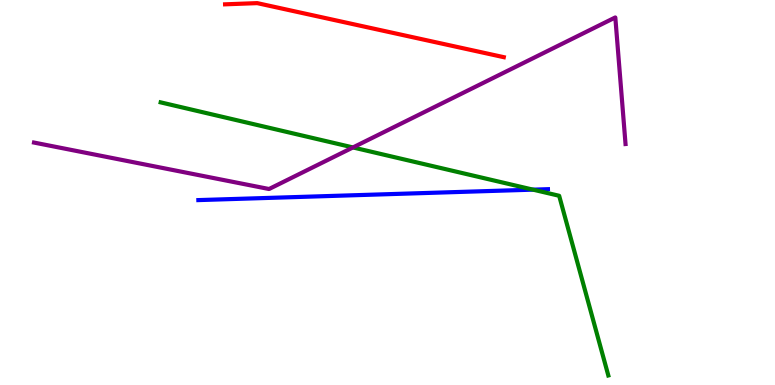[{'lines': ['blue', 'red'], 'intersections': []}, {'lines': ['green', 'red'], 'intersections': []}, {'lines': ['purple', 'red'], 'intersections': []}, {'lines': ['blue', 'green'], 'intersections': [{'x': 6.88, 'y': 5.07}]}, {'lines': ['blue', 'purple'], 'intersections': []}, {'lines': ['green', 'purple'], 'intersections': [{'x': 4.55, 'y': 6.17}]}]